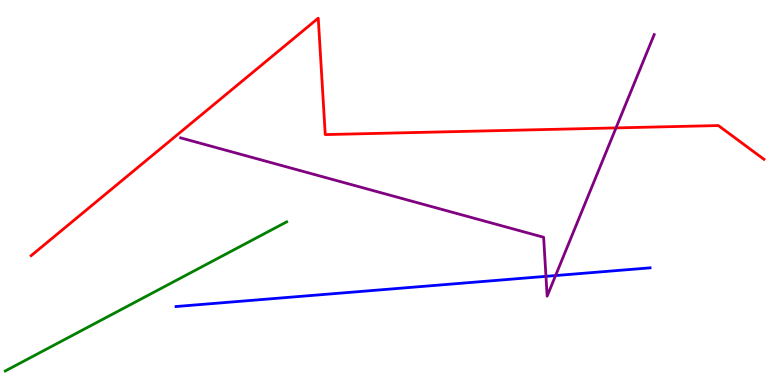[{'lines': ['blue', 'red'], 'intersections': []}, {'lines': ['green', 'red'], 'intersections': []}, {'lines': ['purple', 'red'], 'intersections': [{'x': 7.95, 'y': 6.68}]}, {'lines': ['blue', 'green'], 'intersections': []}, {'lines': ['blue', 'purple'], 'intersections': [{'x': 7.04, 'y': 2.82}, {'x': 7.17, 'y': 2.84}]}, {'lines': ['green', 'purple'], 'intersections': []}]